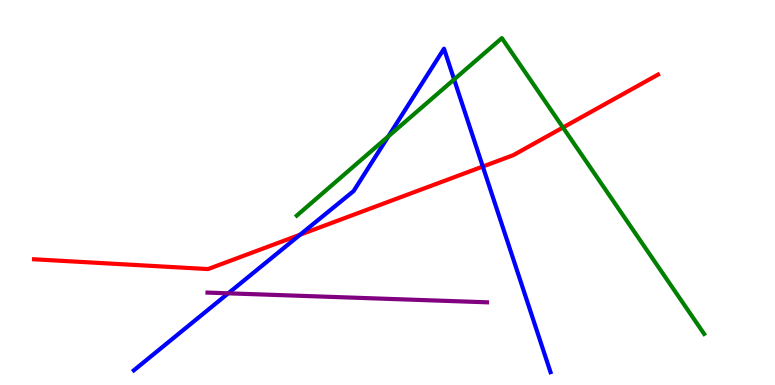[{'lines': ['blue', 'red'], 'intersections': [{'x': 3.87, 'y': 3.9}, {'x': 6.23, 'y': 5.67}]}, {'lines': ['green', 'red'], 'intersections': [{'x': 7.26, 'y': 6.69}]}, {'lines': ['purple', 'red'], 'intersections': []}, {'lines': ['blue', 'green'], 'intersections': [{'x': 5.01, 'y': 6.46}, {'x': 5.86, 'y': 7.94}]}, {'lines': ['blue', 'purple'], 'intersections': [{'x': 2.95, 'y': 2.38}]}, {'lines': ['green', 'purple'], 'intersections': []}]